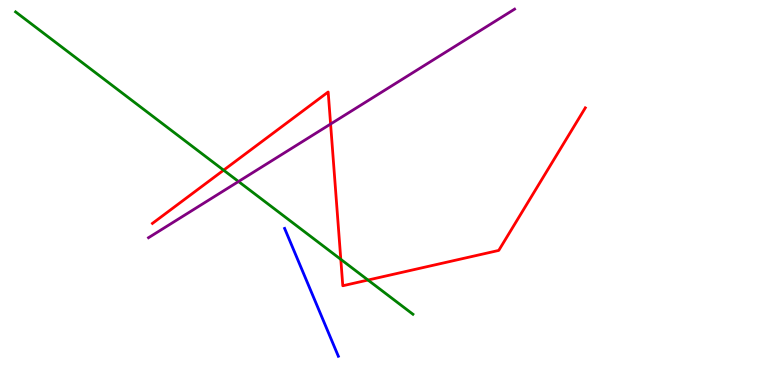[{'lines': ['blue', 'red'], 'intersections': []}, {'lines': ['green', 'red'], 'intersections': [{'x': 2.89, 'y': 5.58}, {'x': 4.4, 'y': 3.26}, {'x': 4.75, 'y': 2.73}]}, {'lines': ['purple', 'red'], 'intersections': [{'x': 4.27, 'y': 6.78}]}, {'lines': ['blue', 'green'], 'intersections': []}, {'lines': ['blue', 'purple'], 'intersections': []}, {'lines': ['green', 'purple'], 'intersections': [{'x': 3.08, 'y': 5.29}]}]